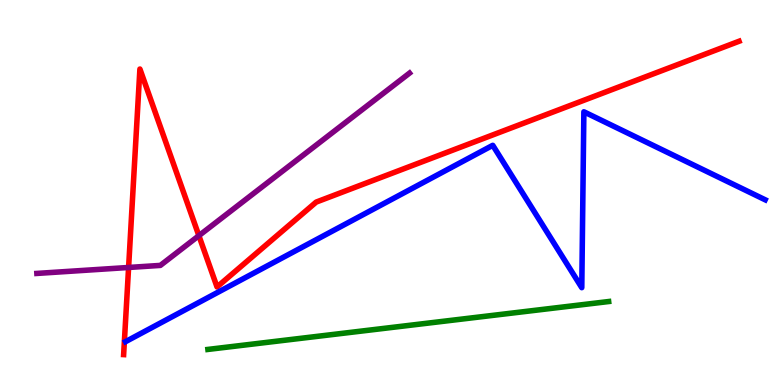[{'lines': ['blue', 'red'], 'intersections': []}, {'lines': ['green', 'red'], 'intersections': []}, {'lines': ['purple', 'red'], 'intersections': [{'x': 1.66, 'y': 3.05}, {'x': 2.57, 'y': 3.88}]}, {'lines': ['blue', 'green'], 'intersections': []}, {'lines': ['blue', 'purple'], 'intersections': []}, {'lines': ['green', 'purple'], 'intersections': []}]